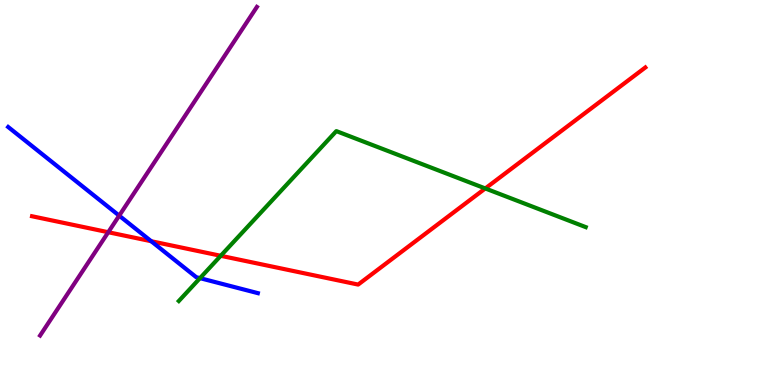[{'lines': ['blue', 'red'], 'intersections': [{'x': 1.95, 'y': 3.73}]}, {'lines': ['green', 'red'], 'intersections': [{'x': 2.85, 'y': 3.36}, {'x': 6.26, 'y': 5.11}]}, {'lines': ['purple', 'red'], 'intersections': [{'x': 1.4, 'y': 3.97}]}, {'lines': ['blue', 'green'], 'intersections': [{'x': 2.58, 'y': 2.78}]}, {'lines': ['blue', 'purple'], 'intersections': [{'x': 1.54, 'y': 4.4}]}, {'lines': ['green', 'purple'], 'intersections': []}]